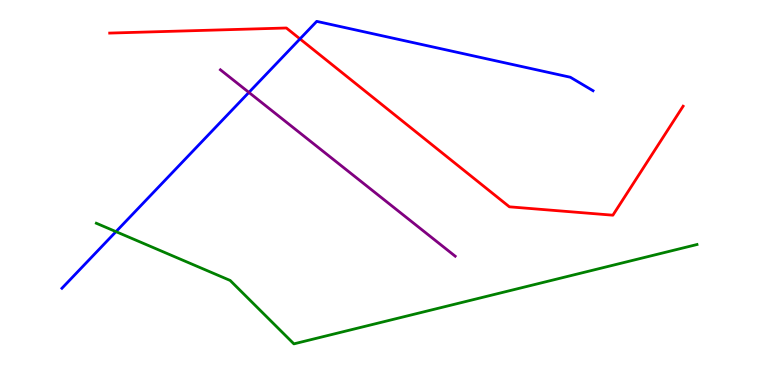[{'lines': ['blue', 'red'], 'intersections': [{'x': 3.87, 'y': 8.99}]}, {'lines': ['green', 'red'], 'intersections': []}, {'lines': ['purple', 'red'], 'intersections': []}, {'lines': ['blue', 'green'], 'intersections': [{'x': 1.5, 'y': 3.98}]}, {'lines': ['blue', 'purple'], 'intersections': [{'x': 3.21, 'y': 7.6}]}, {'lines': ['green', 'purple'], 'intersections': []}]